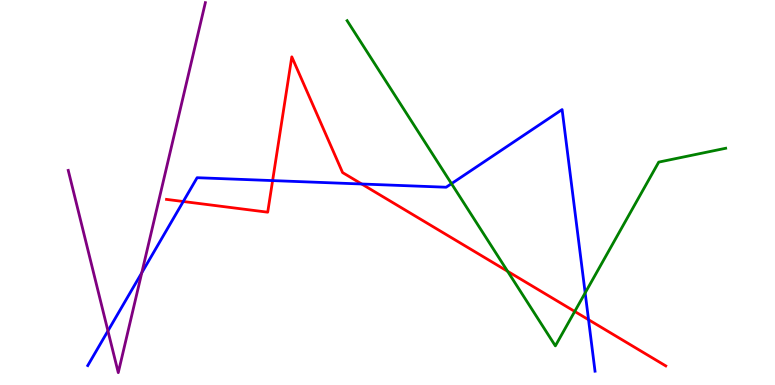[{'lines': ['blue', 'red'], 'intersections': [{'x': 2.36, 'y': 4.77}, {'x': 3.52, 'y': 5.31}, {'x': 4.67, 'y': 5.22}, {'x': 7.59, 'y': 1.7}]}, {'lines': ['green', 'red'], 'intersections': [{'x': 6.55, 'y': 2.95}, {'x': 7.42, 'y': 1.91}]}, {'lines': ['purple', 'red'], 'intersections': []}, {'lines': ['blue', 'green'], 'intersections': [{'x': 5.83, 'y': 5.23}, {'x': 7.55, 'y': 2.39}]}, {'lines': ['blue', 'purple'], 'intersections': [{'x': 1.39, 'y': 1.41}, {'x': 1.83, 'y': 2.92}]}, {'lines': ['green', 'purple'], 'intersections': []}]